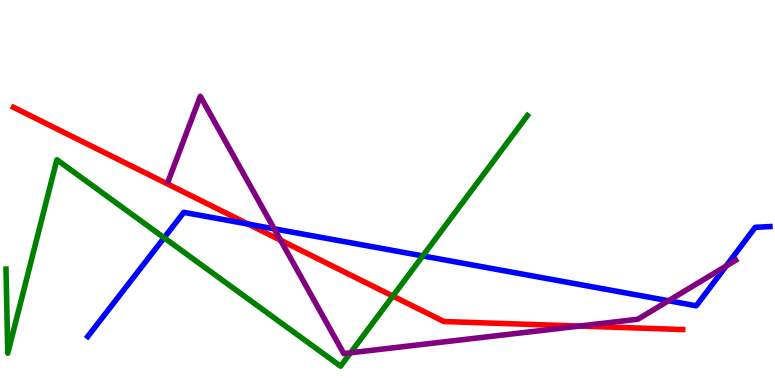[{'lines': ['blue', 'red'], 'intersections': [{'x': 3.2, 'y': 4.18}]}, {'lines': ['green', 'red'], 'intersections': [{'x': 5.07, 'y': 2.31}]}, {'lines': ['purple', 'red'], 'intersections': [{'x': 3.62, 'y': 3.76}, {'x': 7.48, 'y': 1.53}]}, {'lines': ['blue', 'green'], 'intersections': [{'x': 2.12, 'y': 3.82}, {'x': 5.46, 'y': 3.35}]}, {'lines': ['blue', 'purple'], 'intersections': [{'x': 3.54, 'y': 4.06}, {'x': 8.63, 'y': 2.19}, {'x': 9.37, 'y': 3.09}]}, {'lines': ['green', 'purple'], 'intersections': [{'x': 4.52, 'y': 0.836}]}]